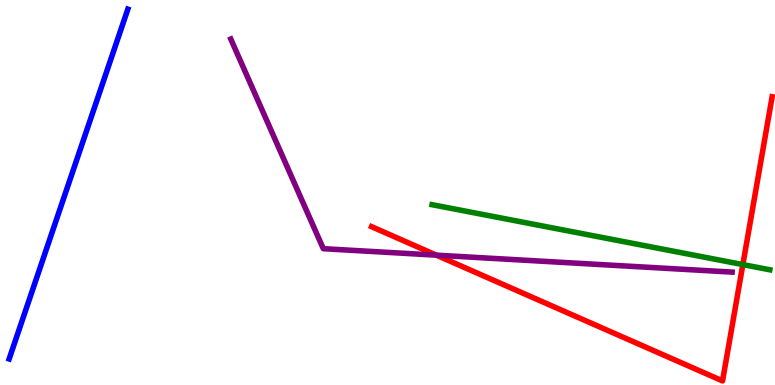[{'lines': ['blue', 'red'], 'intersections': []}, {'lines': ['green', 'red'], 'intersections': [{'x': 9.59, 'y': 3.13}]}, {'lines': ['purple', 'red'], 'intersections': [{'x': 5.63, 'y': 3.37}]}, {'lines': ['blue', 'green'], 'intersections': []}, {'lines': ['blue', 'purple'], 'intersections': []}, {'lines': ['green', 'purple'], 'intersections': []}]